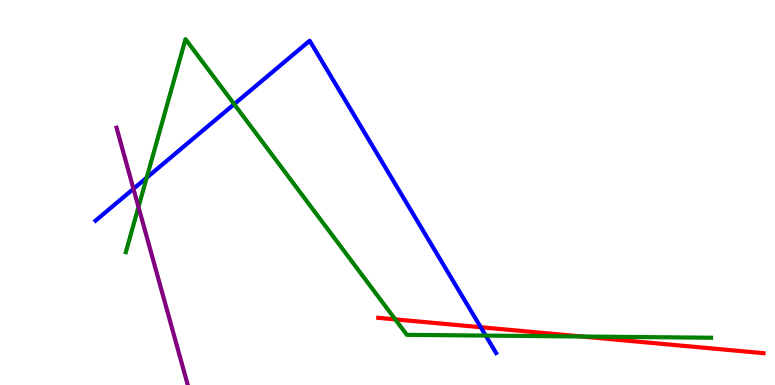[{'lines': ['blue', 'red'], 'intersections': [{'x': 6.2, 'y': 1.5}]}, {'lines': ['green', 'red'], 'intersections': [{'x': 5.1, 'y': 1.7}, {'x': 7.51, 'y': 1.26}]}, {'lines': ['purple', 'red'], 'intersections': []}, {'lines': ['blue', 'green'], 'intersections': [{'x': 1.89, 'y': 5.38}, {'x': 3.02, 'y': 7.29}, {'x': 6.27, 'y': 1.28}]}, {'lines': ['blue', 'purple'], 'intersections': [{'x': 1.72, 'y': 5.1}]}, {'lines': ['green', 'purple'], 'intersections': [{'x': 1.79, 'y': 4.62}]}]